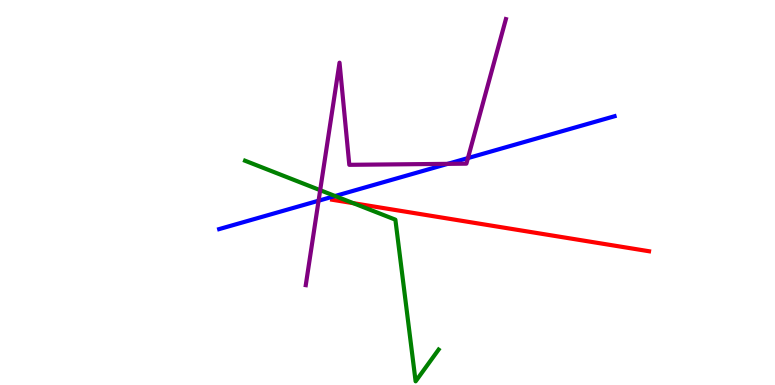[{'lines': ['blue', 'red'], 'intersections': []}, {'lines': ['green', 'red'], 'intersections': [{'x': 4.56, 'y': 4.72}]}, {'lines': ['purple', 'red'], 'intersections': []}, {'lines': ['blue', 'green'], 'intersections': [{'x': 4.32, 'y': 4.91}]}, {'lines': ['blue', 'purple'], 'intersections': [{'x': 4.11, 'y': 4.79}, {'x': 5.78, 'y': 5.74}, {'x': 6.04, 'y': 5.89}]}, {'lines': ['green', 'purple'], 'intersections': [{'x': 4.13, 'y': 5.06}]}]